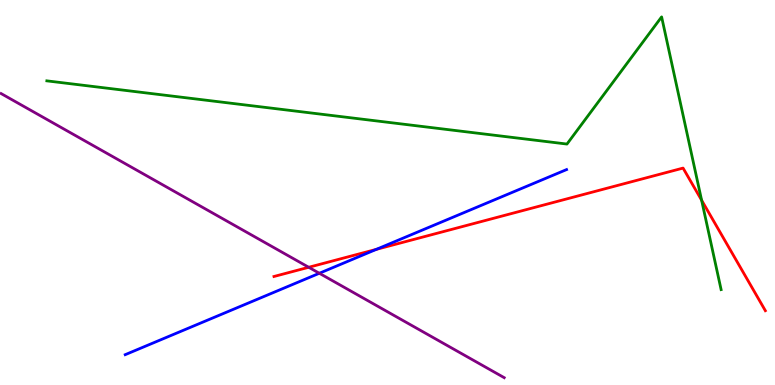[{'lines': ['blue', 'red'], 'intersections': [{'x': 4.86, 'y': 3.52}]}, {'lines': ['green', 'red'], 'intersections': [{'x': 9.05, 'y': 4.8}]}, {'lines': ['purple', 'red'], 'intersections': [{'x': 3.98, 'y': 3.06}]}, {'lines': ['blue', 'green'], 'intersections': []}, {'lines': ['blue', 'purple'], 'intersections': [{'x': 4.12, 'y': 2.9}]}, {'lines': ['green', 'purple'], 'intersections': []}]